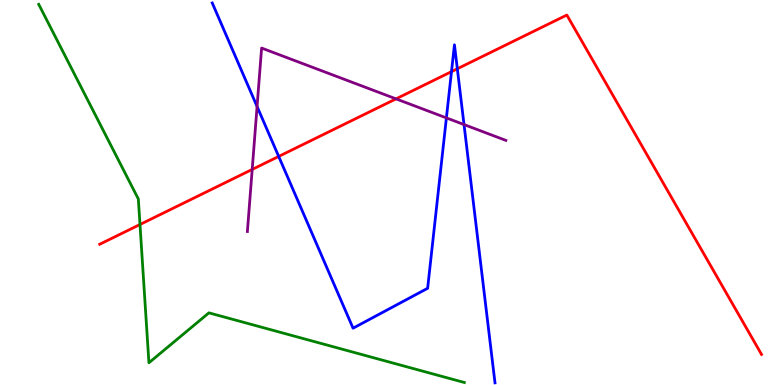[{'lines': ['blue', 'red'], 'intersections': [{'x': 3.6, 'y': 5.94}, {'x': 5.83, 'y': 8.14}, {'x': 5.9, 'y': 8.21}]}, {'lines': ['green', 'red'], 'intersections': [{'x': 1.81, 'y': 4.17}]}, {'lines': ['purple', 'red'], 'intersections': [{'x': 3.25, 'y': 5.6}, {'x': 5.11, 'y': 7.43}]}, {'lines': ['blue', 'green'], 'intersections': []}, {'lines': ['blue', 'purple'], 'intersections': [{'x': 3.32, 'y': 7.23}, {'x': 5.76, 'y': 6.94}, {'x': 5.99, 'y': 6.76}]}, {'lines': ['green', 'purple'], 'intersections': []}]